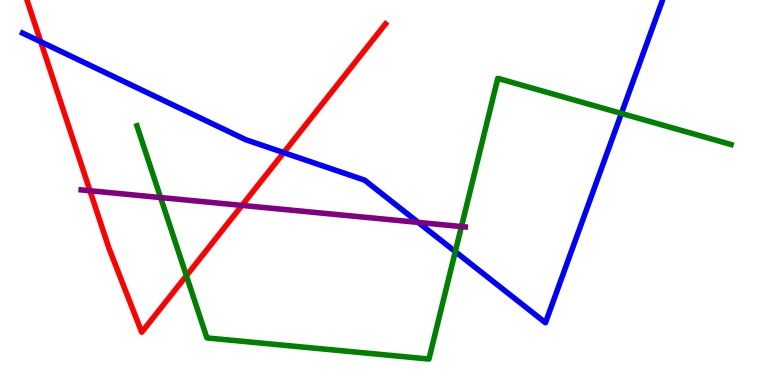[{'lines': ['blue', 'red'], 'intersections': [{'x': 0.526, 'y': 8.92}, {'x': 3.66, 'y': 6.04}]}, {'lines': ['green', 'red'], 'intersections': [{'x': 2.41, 'y': 2.84}]}, {'lines': ['purple', 'red'], 'intersections': [{'x': 1.16, 'y': 5.05}, {'x': 3.12, 'y': 4.66}]}, {'lines': ['blue', 'green'], 'intersections': [{'x': 5.87, 'y': 3.46}, {'x': 8.02, 'y': 7.05}]}, {'lines': ['blue', 'purple'], 'intersections': [{'x': 5.4, 'y': 4.22}]}, {'lines': ['green', 'purple'], 'intersections': [{'x': 2.07, 'y': 4.87}, {'x': 5.95, 'y': 4.12}]}]